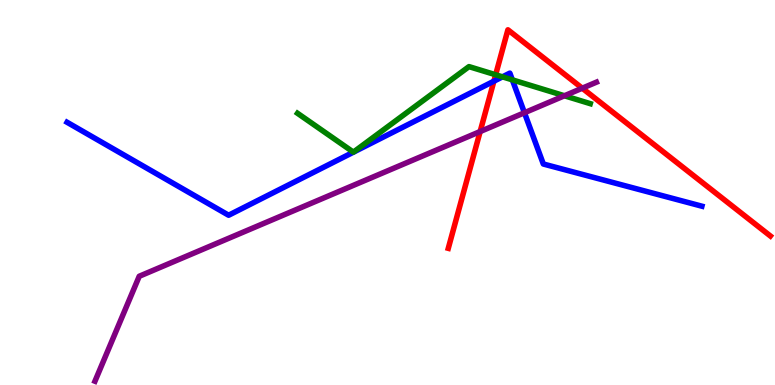[{'lines': ['blue', 'red'], 'intersections': [{'x': 6.37, 'y': 7.89}]}, {'lines': ['green', 'red'], 'intersections': [{'x': 6.4, 'y': 8.06}]}, {'lines': ['purple', 'red'], 'intersections': [{'x': 6.2, 'y': 6.58}, {'x': 7.51, 'y': 7.71}]}, {'lines': ['blue', 'green'], 'intersections': [{'x': 6.48, 'y': 8.0}, {'x': 6.61, 'y': 7.93}]}, {'lines': ['blue', 'purple'], 'intersections': [{'x': 6.77, 'y': 7.07}]}, {'lines': ['green', 'purple'], 'intersections': [{'x': 7.28, 'y': 7.51}]}]